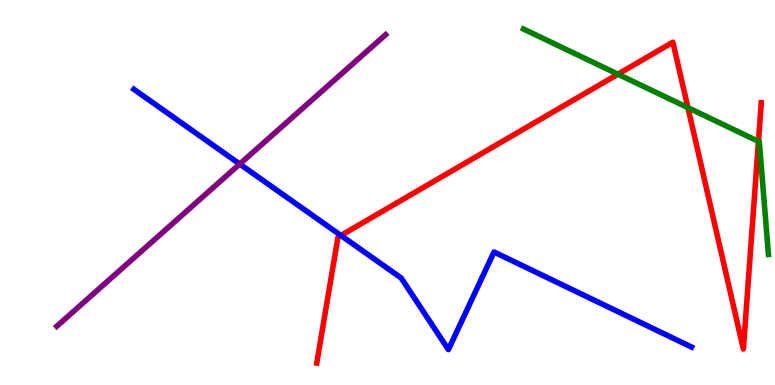[{'lines': ['blue', 'red'], 'intersections': [{'x': 4.4, 'y': 3.88}]}, {'lines': ['green', 'red'], 'intersections': [{'x': 7.97, 'y': 8.07}, {'x': 8.88, 'y': 7.2}, {'x': 9.79, 'y': 6.33}]}, {'lines': ['purple', 'red'], 'intersections': []}, {'lines': ['blue', 'green'], 'intersections': []}, {'lines': ['blue', 'purple'], 'intersections': [{'x': 3.09, 'y': 5.74}]}, {'lines': ['green', 'purple'], 'intersections': []}]